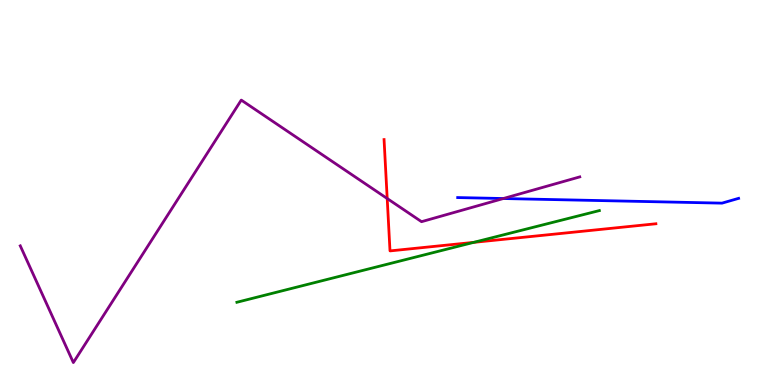[{'lines': ['blue', 'red'], 'intersections': []}, {'lines': ['green', 'red'], 'intersections': [{'x': 6.11, 'y': 3.7}]}, {'lines': ['purple', 'red'], 'intersections': [{'x': 5.0, 'y': 4.84}]}, {'lines': ['blue', 'green'], 'intersections': []}, {'lines': ['blue', 'purple'], 'intersections': [{'x': 6.49, 'y': 4.84}]}, {'lines': ['green', 'purple'], 'intersections': []}]